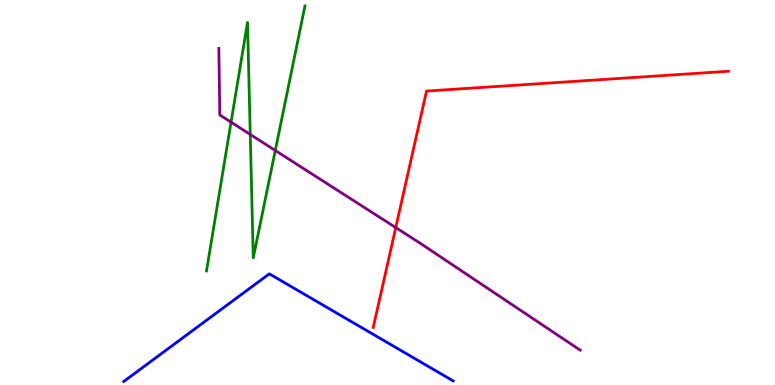[{'lines': ['blue', 'red'], 'intersections': []}, {'lines': ['green', 'red'], 'intersections': []}, {'lines': ['purple', 'red'], 'intersections': [{'x': 5.11, 'y': 4.09}]}, {'lines': ['blue', 'green'], 'intersections': []}, {'lines': ['blue', 'purple'], 'intersections': []}, {'lines': ['green', 'purple'], 'intersections': [{'x': 2.98, 'y': 6.83}, {'x': 3.23, 'y': 6.51}, {'x': 3.55, 'y': 6.09}]}]